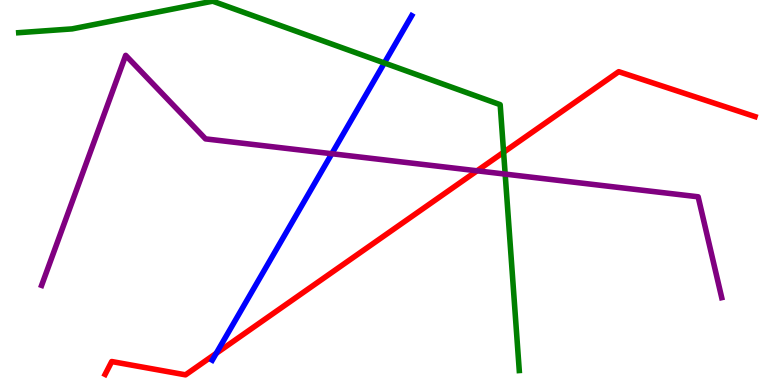[{'lines': ['blue', 'red'], 'intersections': [{'x': 2.79, 'y': 0.822}]}, {'lines': ['green', 'red'], 'intersections': [{'x': 6.5, 'y': 6.05}]}, {'lines': ['purple', 'red'], 'intersections': [{'x': 6.16, 'y': 5.56}]}, {'lines': ['blue', 'green'], 'intersections': [{'x': 4.96, 'y': 8.36}]}, {'lines': ['blue', 'purple'], 'intersections': [{'x': 4.28, 'y': 6.01}]}, {'lines': ['green', 'purple'], 'intersections': [{'x': 6.52, 'y': 5.48}]}]